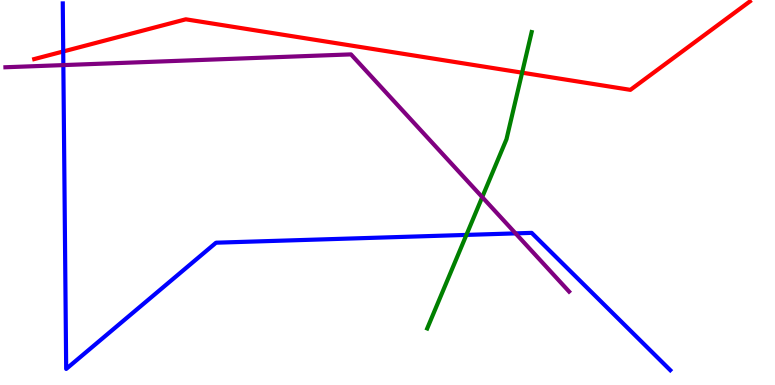[{'lines': ['blue', 'red'], 'intersections': [{'x': 0.816, 'y': 8.66}]}, {'lines': ['green', 'red'], 'intersections': [{'x': 6.74, 'y': 8.11}]}, {'lines': ['purple', 'red'], 'intersections': []}, {'lines': ['blue', 'green'], 'intersections': [{'x': 6.02, 'y': 3.9}]}, {'lines': ['blue', 'purple'], 'intersections': [{'x': 0.817, 'y': 8.31}, {'x': 6.65, 'y': 3.94}]}, {'lines': ['green', 'purple'], 'intersections': [{'x': 6.22, 'y': 4.88}]}]